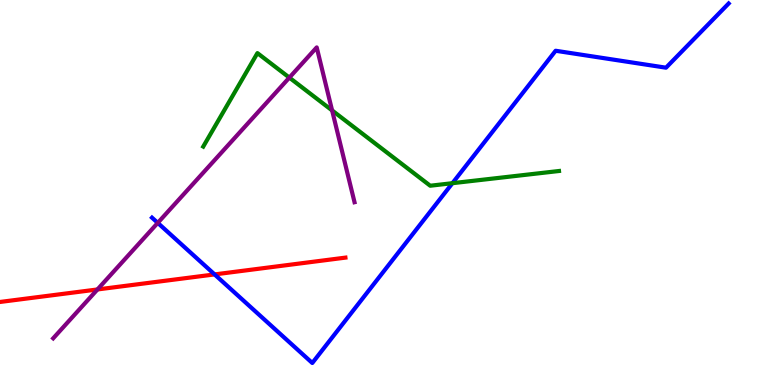[{'lines': ['blue', 'red'], 'intersections': [{'x': 2.77, 'y': 2.87}]}, {'lines': ['green', 'red'], 'intersections': []}, {'lines': ['purple', 'red'], 'intersections': [{'x': 1.26, 'y': 2.48}]}, {'lines': ['blue', 'green'], 'intersections': [{'x': 5.84, 'y': 5.24}]}, {'lines': ['blue', 'purple'], 'intersections': [{'x': 2.04, 'y': 4.21}]}, {'lines': ['green', 'purple'], 'intersections': [{'x': 3.73, 'y': 7.98}, {'x': 4.29, 'y': 7.13}]}]